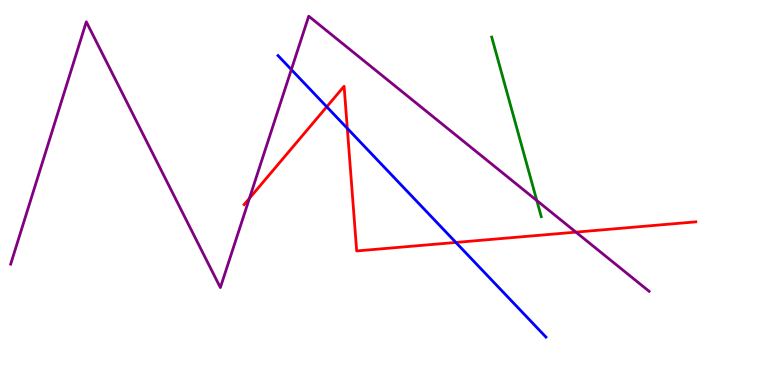[{'lines': ['blue', 'red'], 'intersections': [{'x': 4.22, 'y': 7.23}, {'x': 4.48, 'y': 6.67}, {'x': 5.88, 'y': 3.7}]}, {'lines': ['green', 'red'], 'intersections': []}, {'lines': ['purple', 'red'], 'intersections': [{'x': 3.22, 'y': 4.85}, {'x': 7.43, 'y': 3.97}]}, {'lines': ['blue', 'green'], 'intersections': []}, {'lines': ['blue', 'purple'], 'intersections': [{'x': 3.76, 'y': 8.19}]}, {'lines': ['green', 'purple'], 'intersections': [{'x': 6.93, 'y': 4.79}]}]